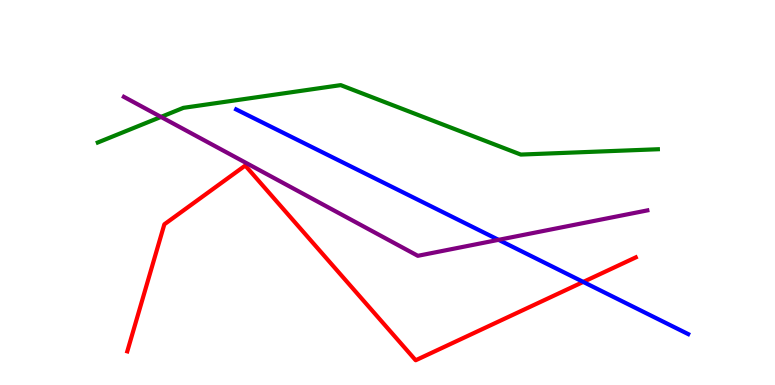[{'lines': ['blue', 'red'], 'intersections': [{'x': 7.53, 'y': 2.68}]}, {'lines': ['green', 'red'], 'intersections': []}, {'lines': ['purple', 'red'], 'intersections': []}, {'lines': ['blue', 'green'], 'intersections': []}, {'lines': ['blue', 'purple'], 'intersections': [{'x': 6.43, 'y': 3.77}]}, {'lines': ['green', 'purple'], 'intersections': [{'x': 2.08, 'y': 6.96}]}]